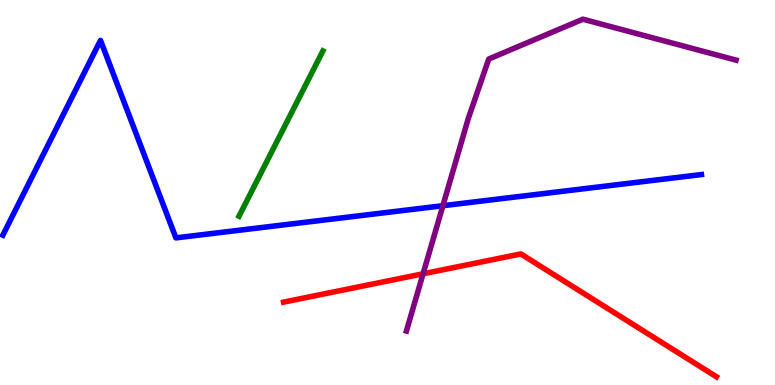[{'lines': ['blue', 'red'], 'intersections': []}, {'lines': ['green', 'red'], 'intersections': []}, {'lines': ['purple', 'red'], 'intersections': [{'x': 5.46, 'y': 2.89}]}, {'lines': ['blue', 'green'], 'intersections': []}, {'lines': ['blue', 'purple'], 'intersections': [{'x': 5.71, 'y': 4.66}]}, {'lines': ['green', 'purple'], 'intersections': []}]